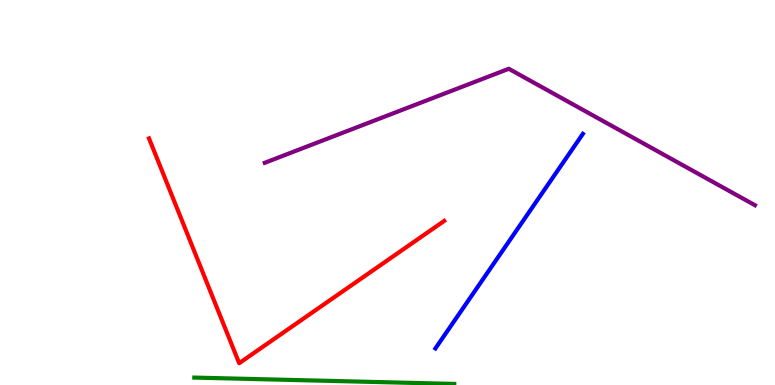[{'lines': ['blue', 'red'], 'intersections': []}, {'lines': ['green', 'red'], 'intersections': []}, {'lines': ['purple', 'red'], 'intersections': []}, {'lines': ['blue', 'green'], 'intersections': []}, {'lines': ['blue', 'purple'], 'intersections': []}, {'lines': ['green', 'purple'], 'intersections': []}]